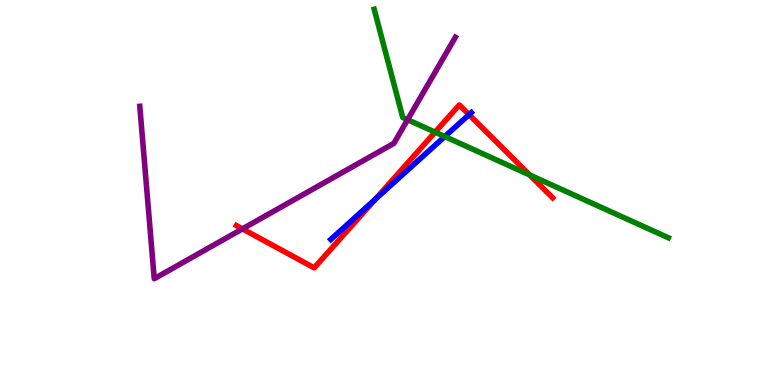[{'lines': ['blue', 'red'], 'intersections': [{'x': 4.84, 'y': 4.82}, {'x': 6.05, 'y': 7.02}]}, {'lines': ['green', 'red'], 'intersections': [{'x': 5.61, 'y': 6.57}, {'x': 6.84, 'y': 5.45}]}, {'lines': ['purple', 'red'], 'intersections': [{'x': 3.13, 'y': 4.06}]}, {'lines': ['blue', 'green'], 'intersections': [{'x': 5.74, 'y': 6.45}]}, {'lines': ['blue', 'purple'], 'intersections': []}, {'lines': ['green', 'purple'], 'intersections': [{'x': 5.26, 'y': 6.89}]}]